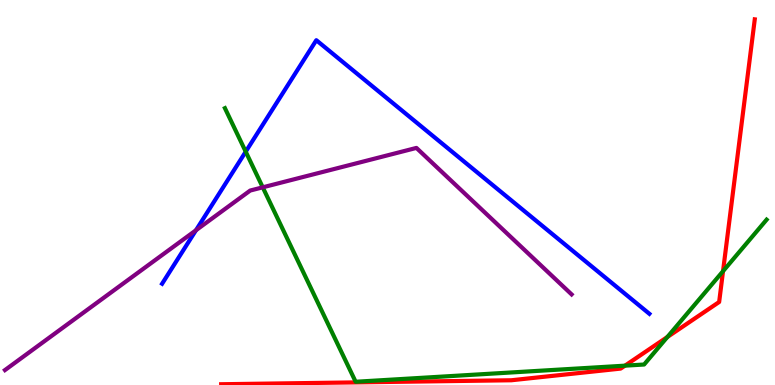[{'lines': ['blue', 'red'], 'intersections': []}, {'lines': ['green', 'red'], 'intersections': [{'x': 8.06, 'y': 0.502}, {'x': 8.61, 'y': 1.25}, {'x': 9.33, 'y': 2.96}]}, {'lines': ['purple', 'red'], 'intersections': []}, {'lines': ['blue', 'green'], 'intersections': [{'x': 3.17, 'y': 6.06}]}, {'lines': ['blue', 'purple'], 'intersections': [{'x': 2.53, 'y': 4.02}]}, {'lines': ['green', 'purple'], 'intersections': [{'x': 3.39, 'y': 5.13}]}]